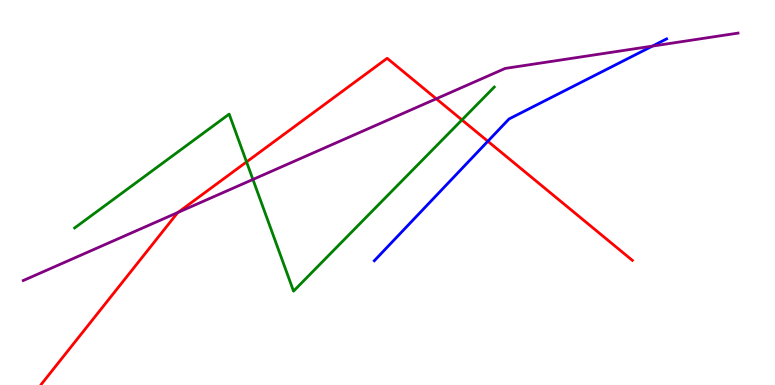[{'lines': ['blue', 'red'], 'intersections': [{'x': 6.29, 'y': 6.33}]}, {'lines': ['green', 'red'], 'intersections': [{'x': 3.18, 'y': 5.79}, {'x': 5.96, 'y': 6.89}]}, {'lines': ['purple', 'red'], 'intersections': [{'x': 2.3, 'y': 4.48}, {'x': 5.63, 'y': 7.43}]}, {'lines': ['blue', 'green'], 'intersections': []}, {'lines': ['blue', 'purple'], 'intersections': [{'x': 8.42, 'y': 8.8}]}, {'lines': ['green', 'purple'], 'intersections': [{'x': 3.26, 'y': 5.34}]}]